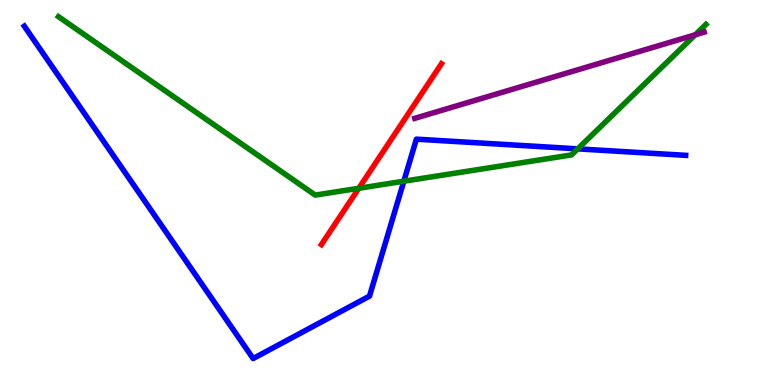[{'lines': ['blue', 'red'], 'intersections': []}, {'lines': ['green', 'red'], 'intersections': [{'x': 4.63, 'y': 5.11}]}, {'lines': ['purple', 'red'], 'intersections': []}, {'lines': ['blue', 'green'], 'intersections': [{'x': 5.21, 'y': 5.29}, {'x': 7.45, 'y': 6.13}]}, {'lines': ['blue', 'purple'], 'intersections': []}, {'lines': ['green', 'purple'], 'intersections': [{'x': 8.97, 'y': 9.1}]}]